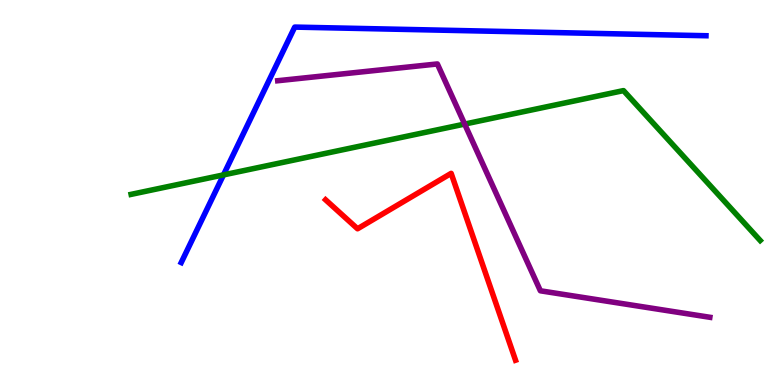[{'lines': ['blue', 'red'], 'intersections': []}, {'lines': ['green', 'red'], 'intersections': []}, {'lines': ['purple', 'red'], 'intersections': []}, {'lines': ['blue', 'green'], 'intersections': [{'x': 2.88, 'y': 5.46}]}, {'lines': ['blue', 'purple'], 'intersections': []}, {'lines': ['green', 'purple'], 'intersections': [{'x': 6.0, 'y': 6.78}]}]